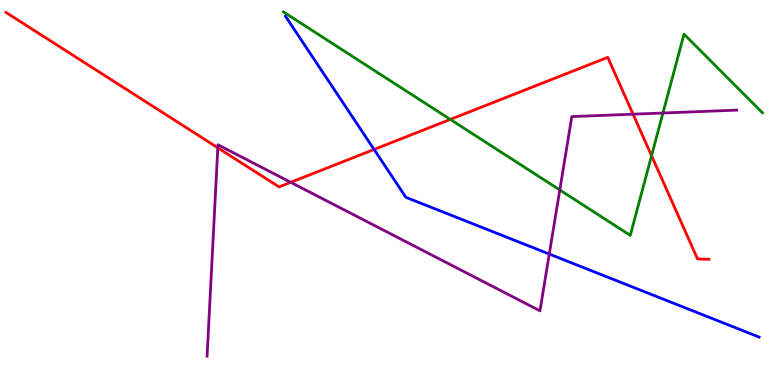[{'lines': ['blue', 'red'], 'intersections': [{'x': 4.83, 'y': 6.12}]}, {'lines': ['green', 'red'], 'intersections': [{'x': 5.81, 'y': 6.9}, {'x': 8.41, 'y': 5.96}]}, {'lines': ['purple', 'red'], 'intersections': [{'x': 2.81, 'y': 6.16}, {'x': 3.75, 'y': 5.26}, {'x': 8.17, 'y': 7.03}]}, {'lines': ['blue', 'green'], 'intersections': []}, {'lines': ['blue', 'purple'], 'intersections': [{'x': 7.09, 'y': 3.4}]}, {'lines': ['green', 'purple'], 'intersections': [{'x': 7.22, 'y': 5.07}, {'x': 8.55, 'y': 7.06}]}]